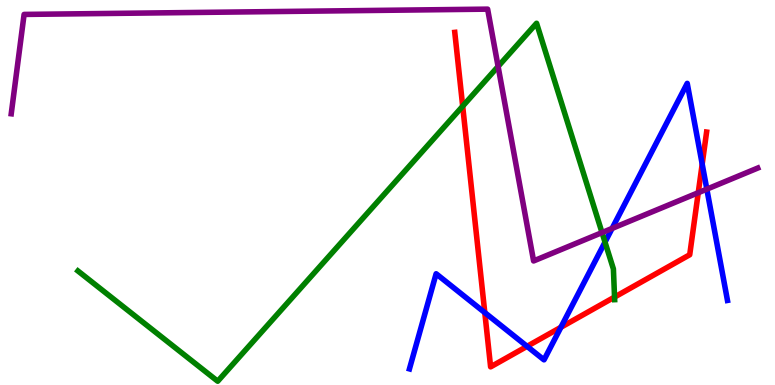[{'lines': ['blue', 'red'], 'intersections': [{'x': 6.26, 'y': 1.88}, {'x': 6.8, 'y': 1.0}, {'x': 7.24, 'y': 1.5}, {'x': 9.06, 'y': 5.74}]}, {'lines': ['green', 'red'], 'intersections': [{'x': 5.97, 'y': 7.24}, {'x': 7.93, 'y': 2.28}]}, {'lines': ['purple', 'red'], 'intersections': [{'x': 9.01, 'y': 4.99}]}, {'lines': ['blue', 'green'], 'intersections': [{'x': 7.81, 'y': 3.71}]}, {'lines': ['blue', 'purple'], 'intersections': [{'x': 7.9, 'y': 4.07}, {'x': 9.12, 'y': 5.09}]}, {'lines': ['green', 'purple'], 'intersections': [{'x': 6.43, 'y': 8.27}, {'x': 7.77, 'y': 3.96}]}]